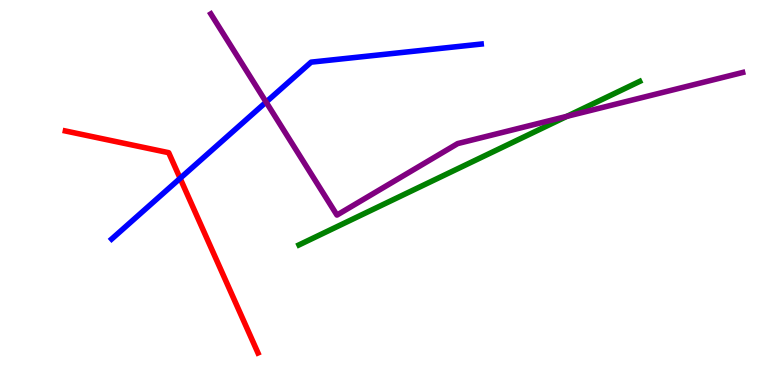[{'lines': ['blue', 'red'], 'intersections': [{'x': 2.32, 'y': 5.37}]}, {'lines': ['green', 'red'], 'intersections': []}, {'lines': ['purple', 'red'], 'intersections': []}, {'lines': ['blue', 'green'], 'intersections': []}, {'lines': ['blue', 'purple'], 'intersections': [{'x': 3.43, 'y': 7.35}]}, {'lines': ['green', 'purple'], 'intersections': [{'x': 7.31, 'y': 6.98}]}]